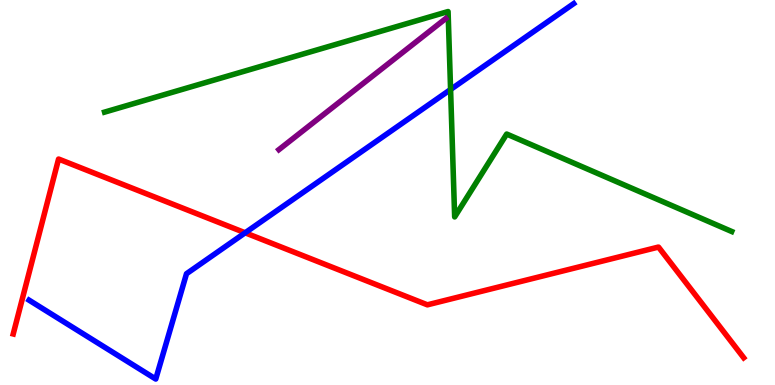[{'lines': ['blue', 'red'], 'intersections': [{'x': 3.16, 'y': 3.95}]}, {'lines': ['green', 'red'], 'intersections': []}, {'lines': ['purple', 'red'], 'intersections': []}, {'lines': ['blue', 'green'], 'intersections': [{'x': 5.81, 'y': 7.68}]}, {'lines': ['blue', 'purple'], 'intersections': []}, {'lines': ['green', 'purple'], 'intersections': []}]